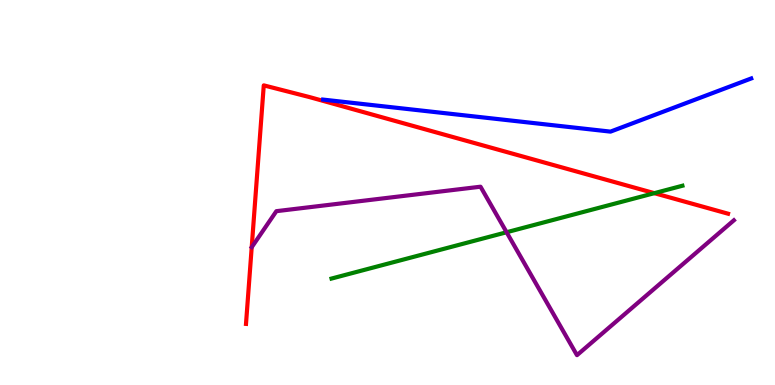[{'lines': ['blue', 'red'], 'intersections': []}, {'lines': ['green', 'red'], 'intersections': [{'x': 8.44, 'y': 4.98}]}, {'lines': ['purple', 'red'], 'intersections': []}, {'lines': ['blue', 'green'], 'intersections': []}, {'lines': ['blue', 'purple'], 'intersections': []}, {'lines': ['green', 'purple'], 'intersections': [{'x': 6.54, 'y': 3.97}]}]